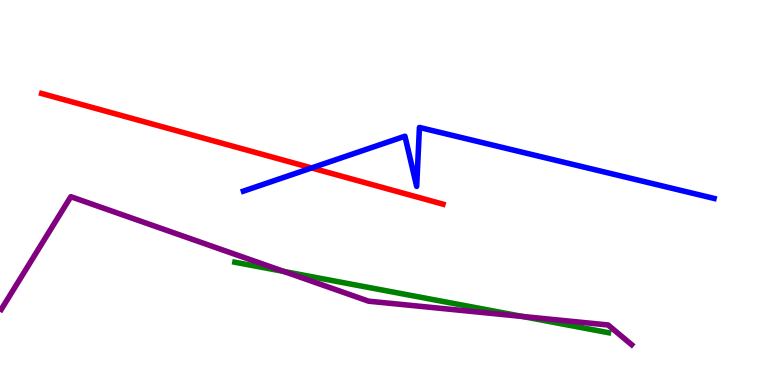[{'lines': ['blue', 'red'], 'intersections': [{'x': 4.02, 'y': 5.64}]}, {'lines': ['green', 'red'], 'intersections': []}, {'lines': ['purple', 'red'], 'intersections': []}, {'lines': ['blue', 'green'], 'intersections': []}, {'lines': ['blue', 'purple'], 'intersections': []}, {'lines': ['green', 'purple'], 'intersections': [{'x': 3.66, 'y': 2.95}, {'x': 6.74, 'y': 1.78}]}]